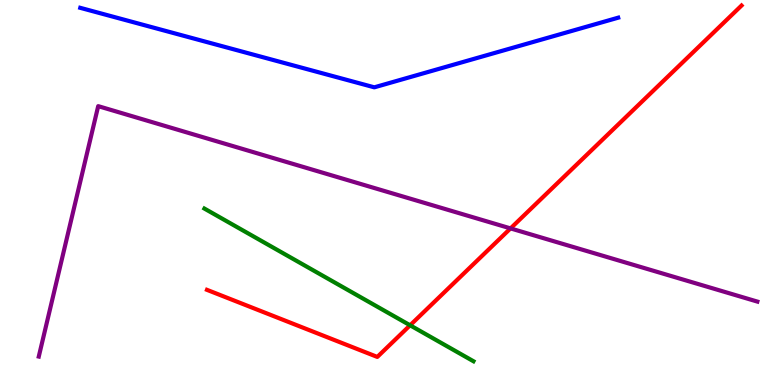[{'lines': ['blue', 'red'], 'intersections': []}, {'lines': ['green', 'red'], 'intersections': [{'x': 5.29, 'y': 1.55}]}, {'lines': ['purple', 'red'], 'intersections': [{'x': 6.59, 'y': 4.07}]}, {'lines': ['blue', 'green'], 'intersections': []}, {'lines': ['blue', 'purple'], 'intersections': []}, {'lines': ['green', 'purple'], 'intersections': []}]